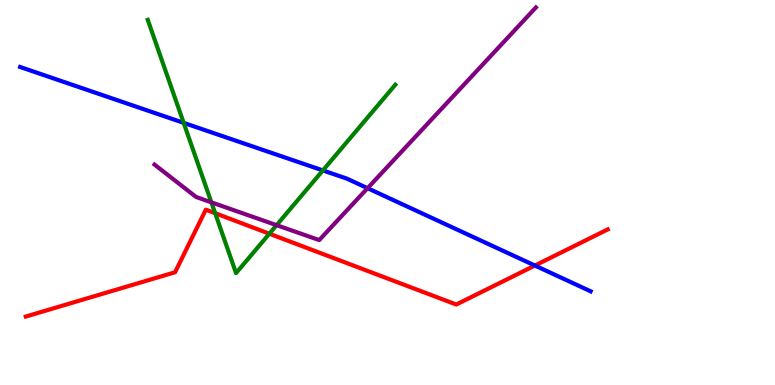[{'lines': ['blue', 'red'], 'intersections': [{'x': 6.9, 'y': 3.1}]}, {'lines': ['green', 'red'], 'intersections': [{'x': 2.78, 'y': 4.46}, {'x': 3.48, 'y': 3.93}]}, {'lines': ['purple', 'red'], 'intersections': []}, {'lines': ['blue', 'green'], 'intersections': [{'x': 2.37, 'y': 6.81}, {'x': 4.17, 'y': 5.57}]}, {'lines': ['blue', 'purple'], 'intersections': [{'x': 4.74, 'y': 5.11}]}, {'lines': ['green', 'purple'], 'intersections': [{'x': 2.73, 'y': 4.74}, {'x': 3.57, 'y': 4.15}]}]